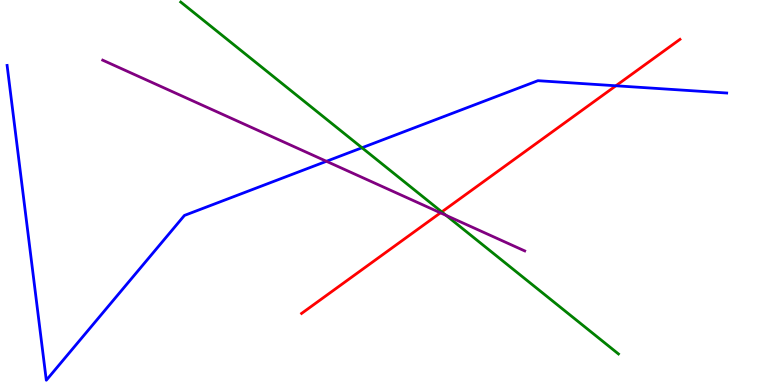[{'lines': ['blue', 'red'], 'intersections': [{'x': 7.95, 'y': 7.77}]}, {'lines': ['green', 'red'], 'intersections': [{'x': 5.7, 'y': 4.5}]}, {'lines': ['purple', 'red'], 'intersections': [{'x': 5.68, 'y': 4.47}]}, {'lines': ['blue', 'green'], 'intersections': [{'x': 4.67, 'y': 6.16}]}, {'lines': ['blue', 'purple'], 'intersections': [{'x': 4.21, 'y': 5.81}]}, {'lines': ['green', 'purple'], 'intersections': [{'x': 5.76, 'y': 4.41}]}]